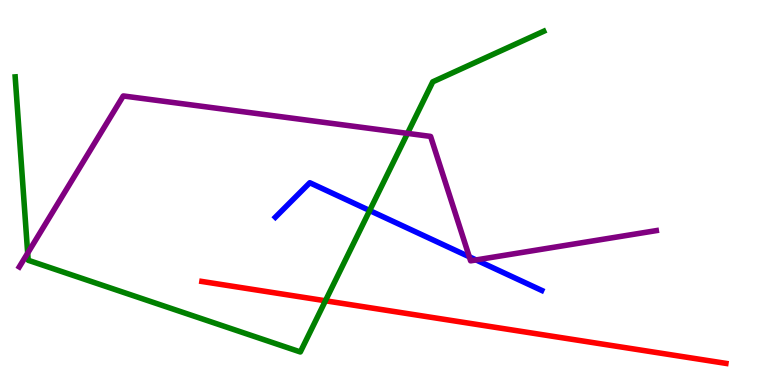[{'lines': ['blue', 'red'], 'intersections': []}, {'lines': ['green', 'red'], 'intersections': [{'x': 4.2, 'y': 2.19}]}, {'lines': ['purple', 'red'], 'intersections': []}, {'lines': ['blue', 'green'], 'intersections': [{'x': 4.77, 'y': 4.53}]}, {'lines': ['blue', 'purple'], 'intersections': [{'x': 6.06, 'y': 3.33}, {'x': 6.14, 'y': 3.25}]}, {'lines': ['green', 'purple'], 'intersections': [{'x': 0.357, 'y': 3.43}, {'x': 5.26, 'y': 6.54}]}]